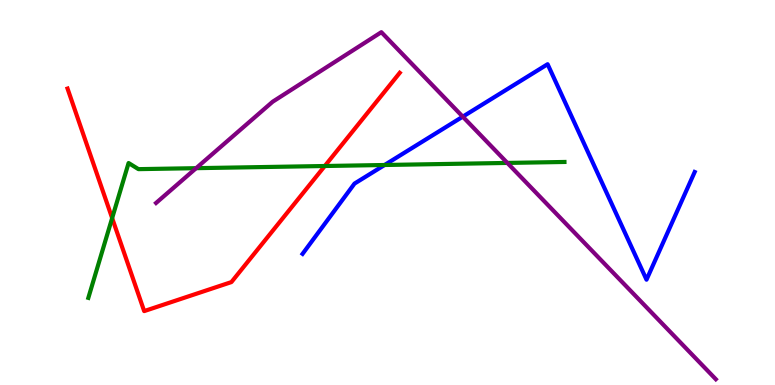[{'lines': ['blue', 'red'], 'intersections': []}, {'lines': ['green', 'red'], 'intersections': [{'x': 1.45, 'y': 4.34}, {'x': 4.19, 'y': 5.69}]}, {'lines': ['purple', 'red'], 'intersections': []}, {'lines': ['blue', 'green'], 'intersections': [{'x': 4.96, 'y': 5.71}]}, {'lines': ['blue', 'purple'], 'intersections': [{'x': 5.97, 'y': 6.97}]}, {'lines': ['green', 'purple'], 'intersections': [{'x': 2.53, 'y': 5.63}, {'x': 6.55, 'y': 5.77}]}]